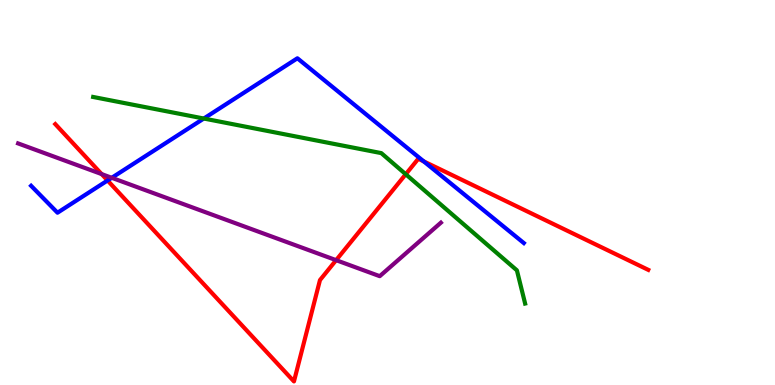[{'lines': ['blue', 'red'], 'intersections': [{'x': 1.39, 'y': 5.31}, {'x': 5.47, 'y': 5.81}]}, {'lines': ['green', 'red'], 'intersections': [{'x': 5.24, 'y': 5.47}]}, {'lines': ['purple', 'red'], 'intersections': [{'x': 1.31, 'y': 5.48}, {'x': 4.34, 'y': 3.24}]}, {'lines': ['blue', 'green'], 'intersections': [{'x': 2.63, 'y': 6.92}]}, {'lines': ['blue', 'purple'], 'intersections': [{'x': 1.44, 'y': 5.38}]}, {'lines': ['green', 'purple'], 'intersections': []}]